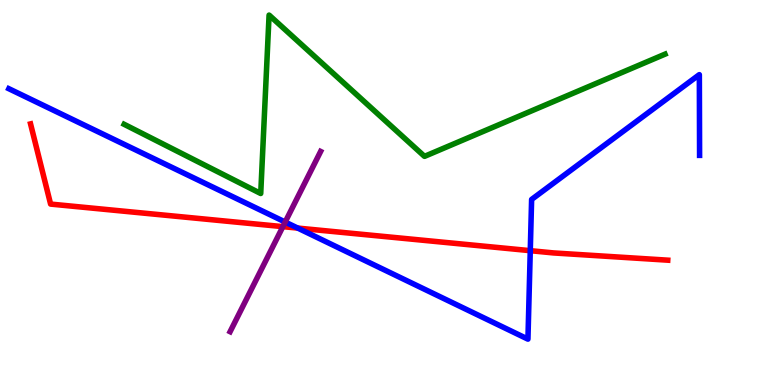[{'lines': ['blue', 'red'], 'intersections': [{'x': 3.84, 'y': 4.08}, {'x': 6.84, 'y': 3.49}]}, {'lines': ['green', 'red'], 'intersections': []}, {'lines': ['purple', 'red'], 'intersections': [{'x': 3.65, 'y': 4.11}]}, {'lines': ['blue', 'green'], 'intersections': []}, {'lines': ['blue', 'purple'], 'intersections': [{'x': 3.68, 'y': 4.23}]}, {'lines': ['green', 'purple'], 'intersections': []}]